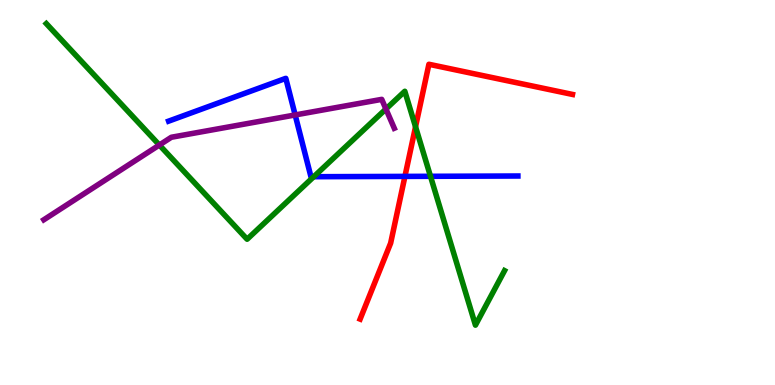[{'lines': ['blue', 'red'], 'intersections': [{'x': 5.22, 'y': 5.42}]}, {'lines': ['green', 'red'], 'intersections': [{'x': 5.36, 'y': 6.71}]}, {'lines': ['purple', 'red'], 'intersections': []}, {'lines': ['blue', 'green'], 'intersections': [{'x': 4.05, 'y': 5.41}, {'x': 5.55, 'y': 5.42}]}, {'lines': ['blue', 'purple'], 'intersections': [{'x': 3.81, 'y': 7.01}]}, {'lines': ['green', 'purple'], 'intersections': [{'x': 2.06, 'y': 6.23}, {'x': 4.98, 'y': 7.17}]}]